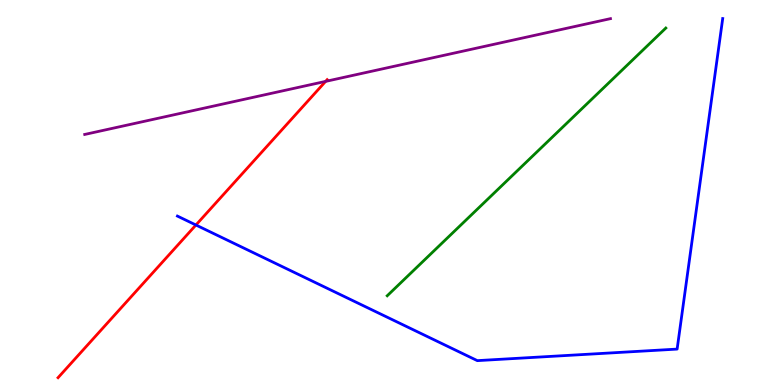[{'lines': ['blue', 'red'], 'intersections': [{'x': 2.53, 'y': 4.16}]}, {'lines': ['green', 'red'], 'intersections': []}, {'lines': ['purple', 'red'], 'intersections': [{'x': 4.2, 'y': 7.89}]}, {'lines': ['blue', 'green'], 'intersections': []}, {'lines': ['blue', 'purple'], 'intersections': []}, {'lines': ['green', 'purple'], 'intersections': []}]